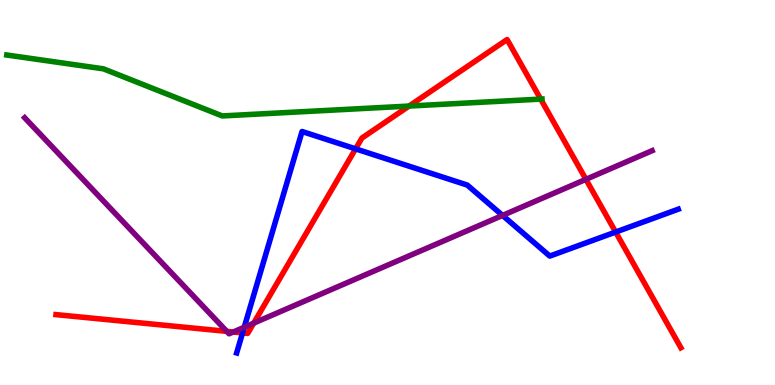[{'lines': ['blue', 'red'], 'intersections': [{'x': 3.13, 'y': 1.35}, {'x': 4.59, 'y': 6.13}, {'x': 7.94, 'y': 3.97}]}, {'lines': ['green', 'red'], 'intersections': [{'x': 5.28, 'y': 7.25}, {'x': 6.98, 'y': 7.43}]}, {'lines': ['purple', 'red'], 'intersections': [{'x': 2.93, 'y': 1.39}, {'x': 3.01, 'y': 1.38}, {'x': 3.27, 'y': 1.61}, {'x': 7.56, 'y': 5.34}]}, {'lines': ['blue', 'green'], 'intersections': []}, {'lines': ['blue', 'purple'], 'intersections': [{'x': 3.15, 'y': 1.5}, {'x': 6.48, 'y': 4.4}]}, {'lines': ['green', 'purple'], 'intersections': []}]